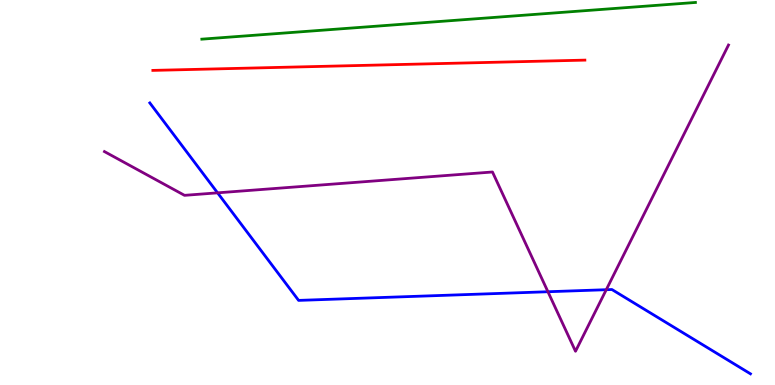[{'lines': ['blue', 'red'], 'intersections': []}, {'lines': ['green', 'red'], 'intersections': []}, {'lines': ['purple', 'red'], 'intersections': []}, {'lines': ['blue', 'green'], 'intersections': []}, {'lines': ['blue', 'purple'], 'intersections': [{'x': 2.81, 'y': 4.99}, {'x': 7.07, 'y': 2.42}, {'x': 7.82, 'y': 2.48}]}, {'lines': ['green', 'purple'], 'intersections': []}]